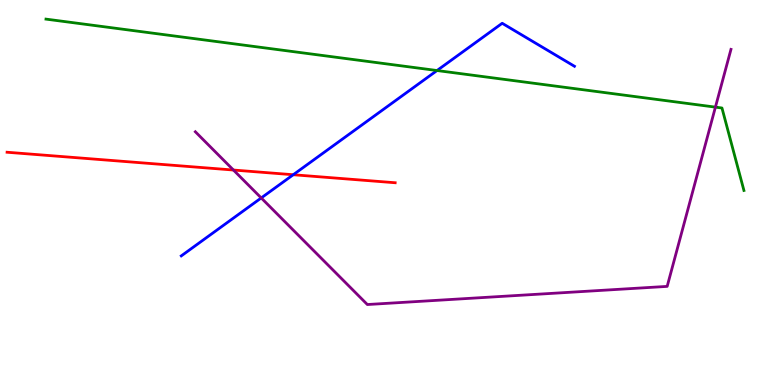[{'lines': ['blue', 'red'], 'intersections': [{'x': 3.78, 'y': 5.46}]}, {'lines': ['green', 'red'], 'intersections': []}, {'lines': ['purple', 'red'], 'intersections': [{'x': 3.01, 'y': 5.58}]}, {'lines': ['blue', 'green'], 'intersections': [{'x': 5.64, 'y': 8.17}]}, {'lines': ['blue', 'purple'], 'intersections': [{'x': 3.37, 'y': 4.86}]}, {'lines': ['green', 'purple'], 'intersections': [{'x': 9.23, 'y': 7.22}]}]